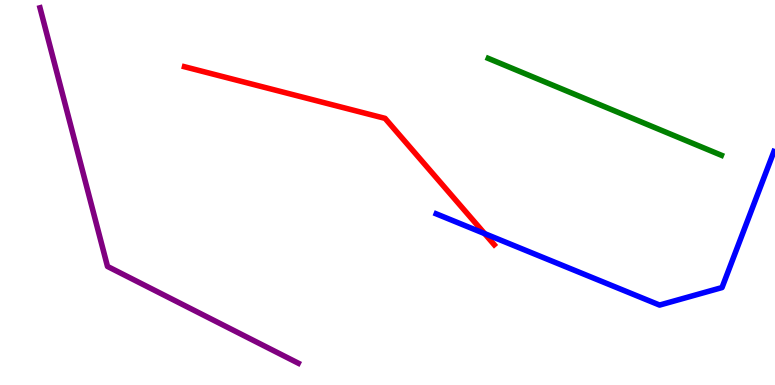[{'lines': ['blue', 'red'], 'intersections': [{'x': 6.25, 'y': 3.93}]}, {'lines': ['green', 'red'], 'intersections': []}, {'lines': ['purple', 'red'], 'intersections': []}, {'lines': ['blue', 'green'], 'intersections': []}, {'lines': ['blue', 'purple'], 'intersections': []}, {'lines': ['green', 'purple'], 'intersections': []}]